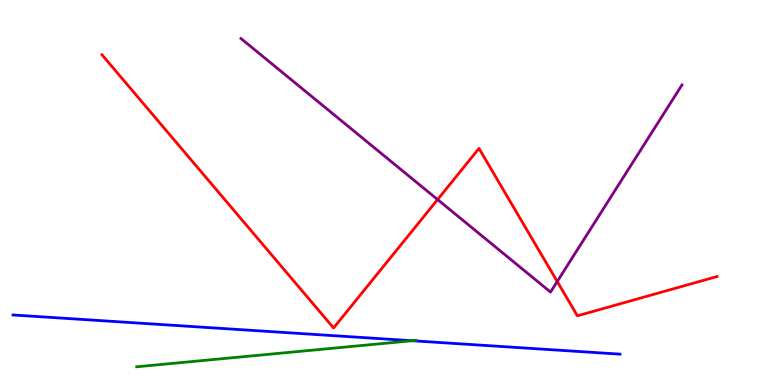[{'lines': ['blue', 'red'], 'intersections': []}, {'lines': ['green', 'red'], 'intersections': []}, {'lines': ['purple', 'red'], 'intersections': [{'x': 5.65, 'y': 4.82}, {'x': 7.19, 'y': 2.69}]}, {'lines': ['blue', 'green'], 'intersections': [{'x': 5.32, 'y': 1.15}]}, {'lines': ['blue', 'purple'], 'intersections': []}, {'lines': ['green', 'purple'], 'intersections': []}]